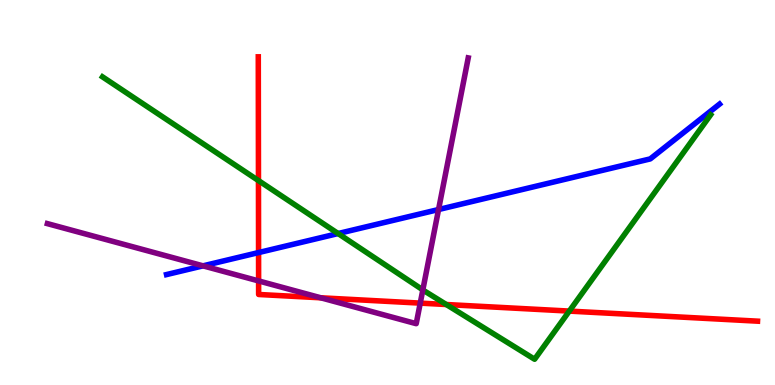[{'lines': ['blue', 'red'], 'intersections': [{'x': 3.34, 'y': 3.44}]}, {'lines': ['green', 'red'], 'intersections': [{'x': 3.34, 'y': 5.31}, {'x': 5.76, 'y': 2.09}, {'x': 7.35, 'y': 1.92}]}, {'lines': ['purple', 'red'], 'intersections': [{'x': 3.34, 'y': 2.7}, {'x': 4.14, 'y': 2.26}, {'x': 5.42, 'y': 2.13}]}, {'lines': ['blue', 'green'], 'intersections': [{'x': 4.36, 'y': 3.93}]}, {'lines': ['blue', 'purple'], 'intersections': [{'x': 2.62, 'y': 3.09}, {'x': 5.66, 'y': 4.56}]}, {'lines': ['green', 'purple'], 'intersections': [{'x': 5.46, 'y': 2.47}]}]